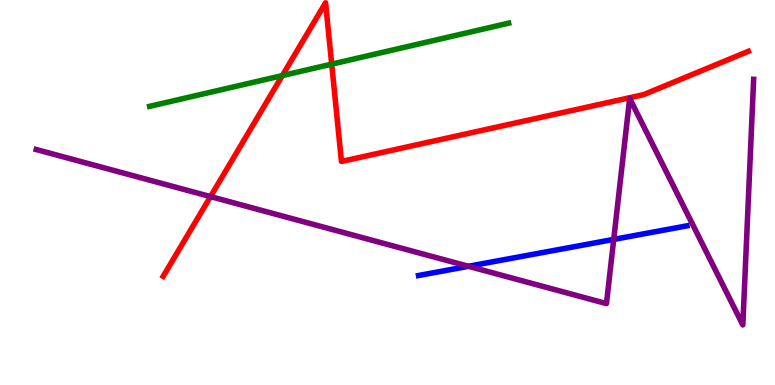[{'lines': ['blue', 'red'], 'intersections': []}, {'lines': ['green', 'red'], 'intersections': [{'x': 3.64, 'y': 8.04}, {'x': 4.28, 'y': 8.33}]}, {'lines': ['purple', 'red'], 'intersections': [{'x': 2.72, 'y': 4.89}]}, {'lines': ['blue', 'green'], 'intersections': []}, {'lines': ['blue', 'purple'], 'intersections': [{'x': 6.04, 'y': 3.08}, {'x': 7.92, 'y': 3.78}]}, {'lines': ['green', 'purple'], 'intersections': []}]